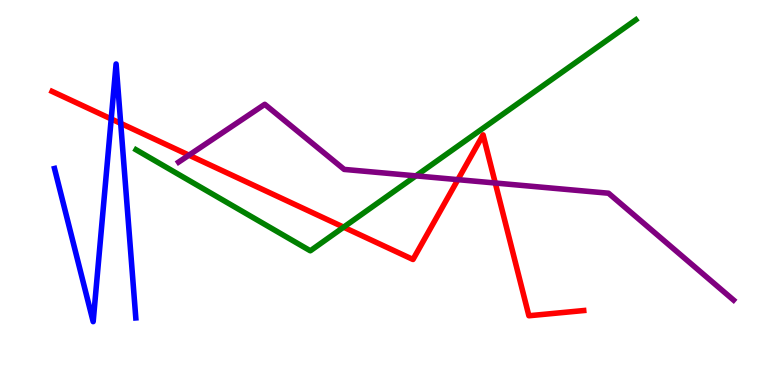[{'lines': ['blue', 'red'], 'intersections': [{'x': 1.43, 'y': 6.91}, {'x': 1.56, 'y': 6.8}]}, {'lines': ['green', 'red'], 'intersections': [{'x': 4.43, 'y': 4.1}]}, {'lines': ['purple', 'red'], 'intersections': [{'x': 2.44, 'y': 5.97}, {'x': 5.91, 'y': 5.33}, {'x': 6.39, 'y': 5.25}]}, {'lines': ['blue', 'green'], 'intersections': []}, {'lines': ['blue', 'purple'], 'intersections': []}, {'lines': ['green', 'purple'], 'intersections': [{'x': 5.37, 'y': 5.43}]}]